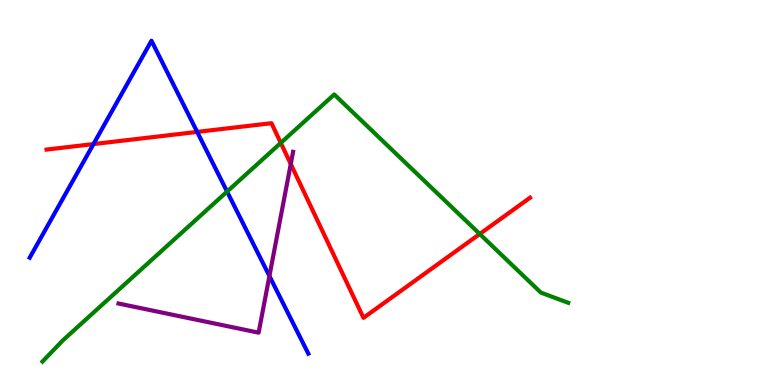[{'lines': ['blue', 'red'], 'intersections': [{'x': 1.21, 'y': 6.26}, {'x': 2.54, 'y': 6.57}]}, {'lines': ['green', 'red'], 'intersections': [{'x': 3.62, 'y': 6.29}, {'x': 6.19, 'y': 3.92}]}, {'lines': ['purple', 'red'], 'intersections': [{'x': 3.75, 'y': 5.74}]}, {'lines': ['blue', 'green'], 'intersections': [{'x': 2.93, 'y': 5.02}]}, {'lines': ['blue', 'purple'], 'intersections': [{'x': 3.48, 'y': 2.83}]}, {'lines': ['green', 'purple'], 'intersections': []}]